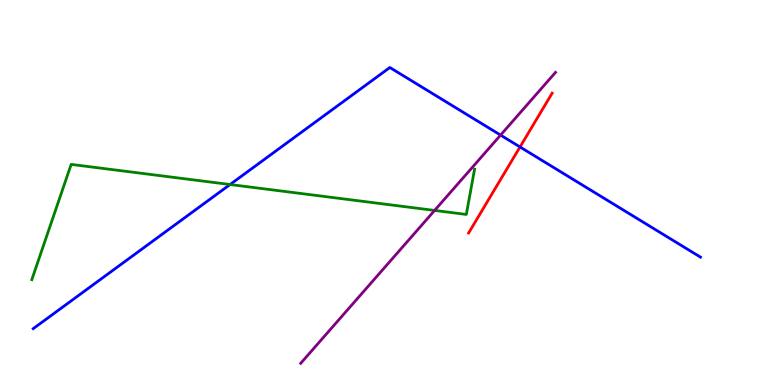[{'lines': ['blue', 'red'], 'intersections': [{'x': 6.71, 'y': 6.18}]}, {'lines': ['green', 'red'], 'intersections': []}, {'lines': ['purple', 'red'], 'intersections': []}, {'lines': ['blue', 'green'], 'intersections': [{'x': 2.97, 'y': 5.21}]}, {'lines': ['blue', 'purple'], 'intersections': [{'x': 6.46, 'y': 6.49}]}, {'lines': ['green', 'purple'], 'intersections': [{'x': 5.61, 'y': 4.53}]}]